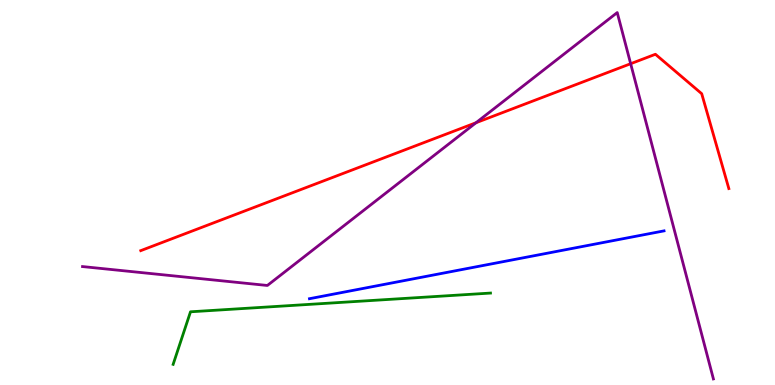[{'lines': ['blue', 'red'], 'intersections': []}, {'lines': ['green', 'red'], 'intersections': []}, {'lines': ['purple', 'red'], 'intersections': [{'x': 6.14, 'y': 6.81}, {'x': 8.14, 'y': 8.35}]}, {'lines': ['blue', 'green'], 'intersections': []}, {'lines': ['blue', 'purple'], 'intersections': []}, {'lines': ['green', 'purple'], 'intersections': []}]